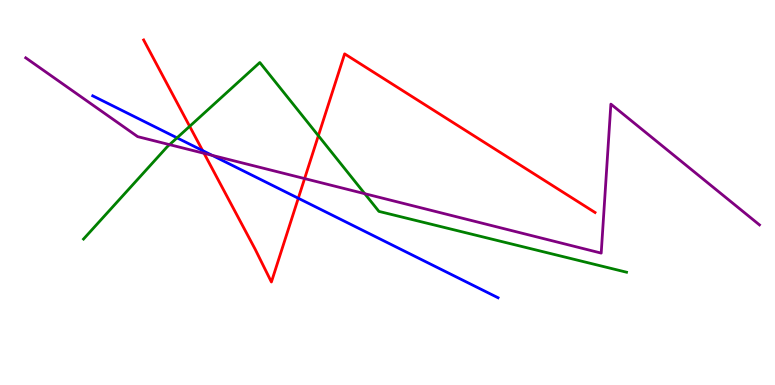[{'lines': ['blue', 'red'], 'intersections': [{'x': 2.61, 'y': 6.09}, {'x': 3.85, 'y': 4.85}]}, {'lines': ['green', 'red'], 'intersections': [{'x': 2.45, 'y': 6.72}, {'x': 4.11, 'y': 6.48}]}, {'lines': ['purple', 'red'], 'intersections': [{'x': 2.63, 'y': 6.02}, {'x': 3.93, 'y': 5.36}]}, {'lines': ['blue', 'green'], 'intersections': [{'x': 2.28, 'y': 6.42}]}, {'lines': ['blue', 'purple'], 'intersections': [{'x': 2.74, 'y': 5.96}]}, {'lines': ['green', 'purple'], 'intersections': [{'x': 2.19, 'y': 6.24}, {'x': 4.71, 'y': 4.97}]}]